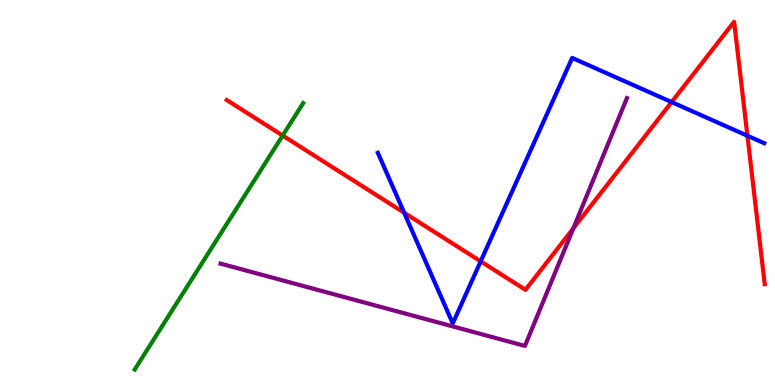[{'lines': ['blue', 'red'], 'intersections': [{'x': 5.22, 'y': 4.47}, {'x': 6.2, 'y': 3.21}, {'x': 8.67, 'y': 7.35}, {'x': 9.64, 'y': 6.47}]}, {'lines': ['green', 'red'], 'intersections': [{'x': 3.65, 'y': 6.48}]}, {'lines': ['purple', 'red'], 'intersections': [{'x': 7.4, 'y': 4.07}]}, {'lines': ['blue', 'green'], 'intersections': []}, {'lines': ['blue', 'purple'], 'intersections': []}, {'lines': ['green', 'purple'], 'intersections': []}]